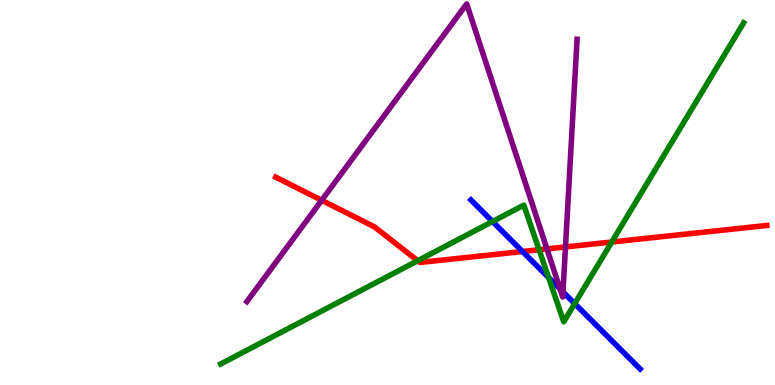[{'lines': ['blue', 'red'], 'intersections': [{'x': 6.74, 'y': 3.47}]}, {'lines': ['green', 'red'], 'intersections': [{'x': 5.39, 'y': 3.23}, {'x': 6.96, 'y': 3.51}, {'x': 7.89, 'y': 3.71}]}, {'lines': ['purple', 'red'], 'intersections': [{'x': 4.15, 'y': 4.8}, {'x': 7.06, 'y': 3.53}, {'x': 7.3, 'y': 3.59}]}, {'lines': ['blue', 'green'], 'intersections': [{'x': 6.36, 'y': 4.25}, {'x': 7.08, 'y': 2.79}, {'x': 7.42, 'y': 2.11}]}, {'lines': ['blue', 'purple'], 'intersections': [{'x': 7.23, 'y': 2.49}, {'x': 7.26, 'y': 2.42}]}, {'lines': ['green', 'purple'], 'intersections': []}]